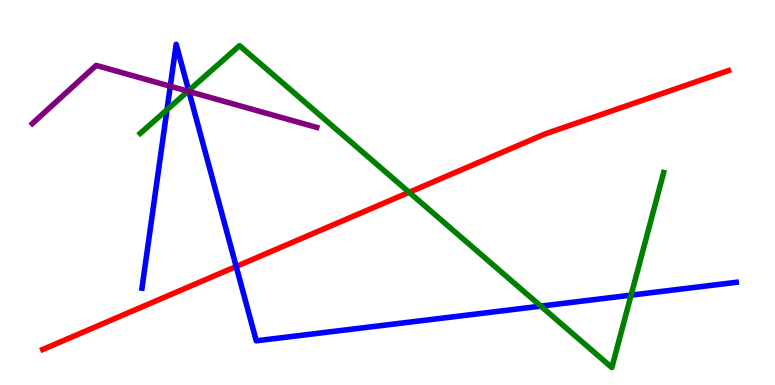[{'lines': ['blue', 'red'], 'intersections': [{'x': 3.05, 'y': 3.08}]}, {'lines': ['green', 'red'], 'intersections': [{'x': 5.28, 'y': 5.01}]}, {'lines': ['purple', 'red'], 'intersections': []}, {'lines': ['blue', 'green'], 'intersections': [{'x': 2.15, 'y': 7.15}, {'x': 2.43, 'y': 7.65}, {'x': 6.98, 'y': 2.05}, {'x': 8.14, 'y': 2.33}]}, {'lines': ['blue', 'purple'], 'intersections': [{'x': 2.2, 'y': 7.76}, {'x': 2.44, 'y': 7.62}]}, {'lines': ['green', 'purple'], 'intersections': [{'x': 2.43, 'y': 7.63}]}]